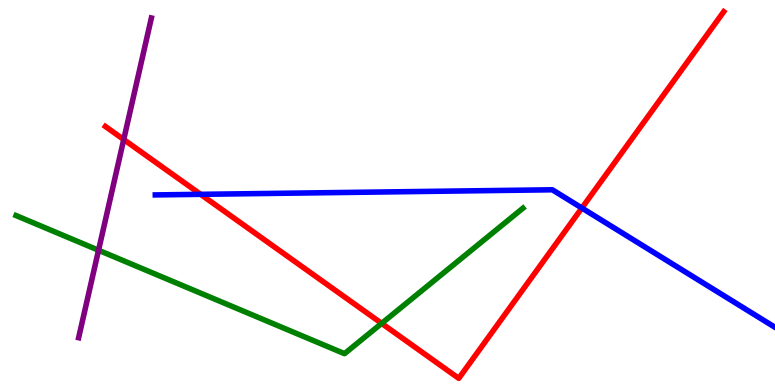[{'lines': ['blue', 'red'], 'intersections': [{'x': 2.59, 'y': 4.95}, {'x': 7.51, 'y': 4.6}]}, {'lines': ['green', 'red'], 'intersections': [{'x': 4.92, 'y': 1.6}]}, {'lines': ['purple', 'red'], 'intersections': [{'x': 1.6, 'y': 6.38}]}, {'lines': ['blue', 'green'], 'intersections': []}, {'lines': ['blue', 'purple'], 'intersections': []}, {'lines': ['green', 'purple'], 'intersections': [{'x': 1.27, 'y': 3.5}]}]